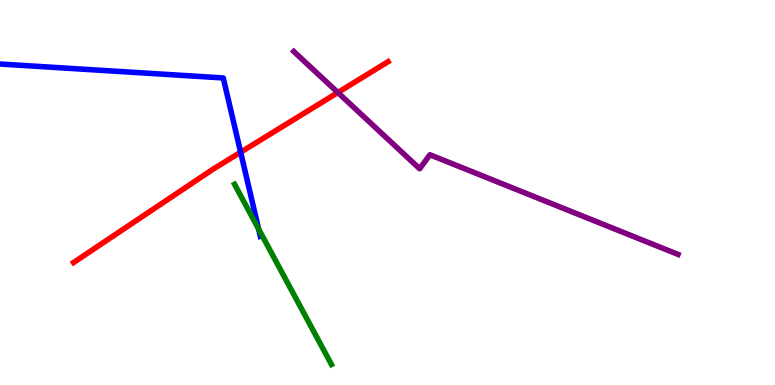[{'lines': ['blue', 'red'], 'intersections': [{'x': 3.11, 'y': 6.05}]}, {'lines': ['green', 'red'], 'intersections': []}, {'lines': ['purple', 'red'], 'intersections': [{'x': 4.36, 'y': 7.6}]}, {'lines': ['blue', 'green'], 'intersections': [{'x': 3.34, 'y': 4.05}]}, {'lines': ['blue', 'purple'], 'intersections': []}, {'lines': ['green', 'purple'], 'intersections': []}]